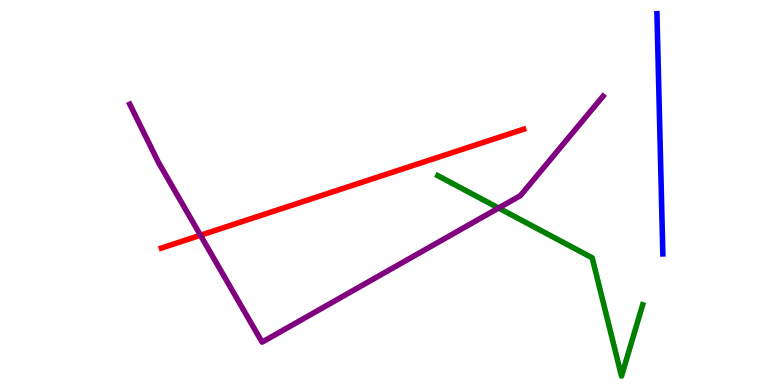[{'lines': ['blue', 'red'], 'intersections': []}, {'lines': ['green', 'red'], 'intersections': []}, {'lines': ['purple', 'red'], 'intersections': [{'x': 2.59, 'y': 3.89}]}, {'lines': ['blue', 'green'], 'intersections': []}, {'lines': ['blue', 'purple'], 'intersections': []}, {'lines': ['green', 'purple'], 'intersections': [{'x': 6.43, 'y': 4.6}]}]